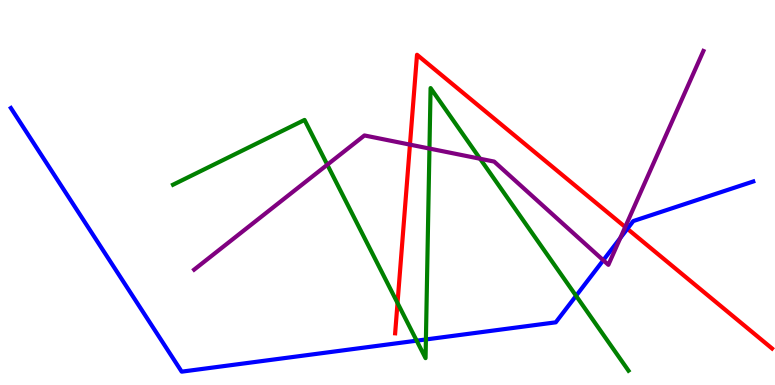[{'lines': ['blue', 'red'], 'intersections': [{'x': 8.1, 'y': 4.06}]}, {'lines': ['green', 'red'], 'intersections': [{'x': 5.13, 'y': 2.13}]}, {'lines': ['purple', 'red'], 'intersections': [{'x': 5.29, 'y': 6.24}, {'x': 8.07, 'y': 4.1}]}, {'lines': ['blue', 'green'], 'intersections': [{'x': 5.38, 'y': 1.15}, {'x': 5.5, 'y': 1.18}, {'x': 7.43, 'y': 2.32}]}, {'lines': ['blue', 'purple'], 'intersections': [{'x': 7.78, 'y': 3.24}, {'x': 8.0, 'y': 3.82}]}, {'lines': ['green', 'purple'], 'intersections': [{'x': 4.22, 'y': 5.72}, {'x': 5.54, 'y': 6.14}, {'x': 6.19, 'y': 5.88}]}]